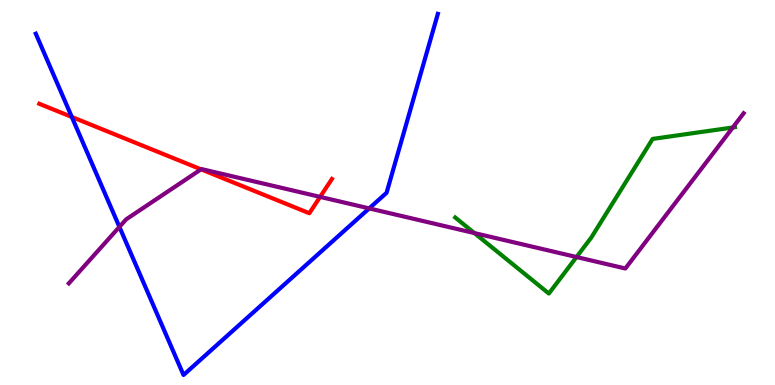[{'lines': ['blue', 'red'], 'intersections': [{'x': 0.927, 'y': 6.96}]}, {'lines': ['green', 'red'], 'intersections': []}, {'lines': ['purple', 'red'], 'intersections': [{'x': 2.59, 'y': 5.6}, {'x': 4.13, 'y': 4.89}]}, {'lines': ['blue', 'green'], 'intersections': []}, {'lines': ['blue', 'purple'], 'intersections': [{'x': 1.54, 'y': 4.11}, {'x': 4.76, 'y': 4.59}]}, {'lines': ['green', 'purple'], 'intersections': [{'x': 6.12, 'y': 3.95}, {'x': 7.44, 'y': 3.32}, {'x': 9.46, 'y': 6.69}]}]